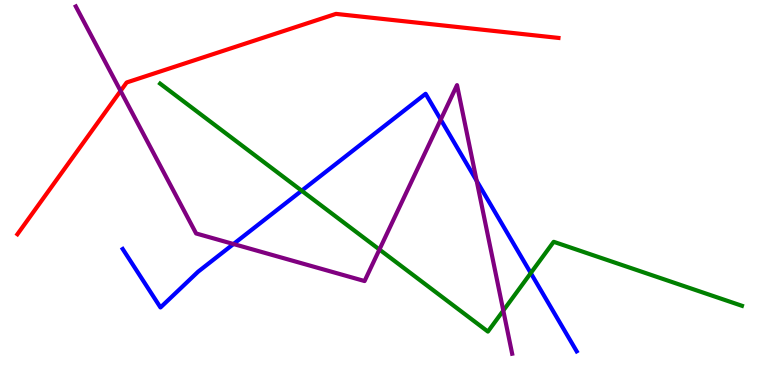[{'lines': ['blue', 'red'], 'intersections': []}, {'lines': ['green', 'red'], 'intersections': []}, {'lines': ['purple', 'red'], 'intersections': [{'x': 1.56, 'y': 7.64}]}, {'lines': ['blue', 'green'], 'intersections': [{'x': 3.89, 'y': 5.05}, {'x': 6.85, 'y': 2.91}]}, {'lines': ['blue', 'purple'], 'intersections': [{'x': 3.01, 'y': 3.66}, {'x': 5.69, 'y': 6.89}, {'x': 6.15, 'y': 5.3}]}, {'lines': ['green', 'purple'], 'intersections': [{'x': 4.9, 'y': 3.52}, {'x': 6.49, 'y': 1.93}]}]